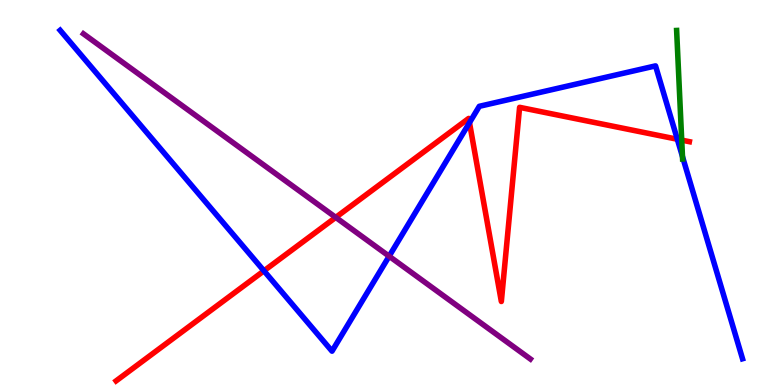[{'lines': ['blue', 'red'], 'intersections': [{'x': 3.41, 'y': 2.97}, {'x': 6.06, 'y': 6.81}, {'x': 8.74, 'y': 6.38}]}, {'lines': ['green', 'red'], 'intersections': [{'x': 8.8, 'y': 6.36}]}, {'lines': ['purple', 'red'], 'intersections': [{'x': 4.33, 'y': 4.35}]}, {'lines': ['blue', 'green'], 'intersections': [{'x': 8.81, 'y': 5.93}]}, {'lines': ['blue', 'purple'], 'intersections': [{'x': 5.02, 'y': 3.34}]}, {'lines': ['green', 'purple'], 'intersections': []}]